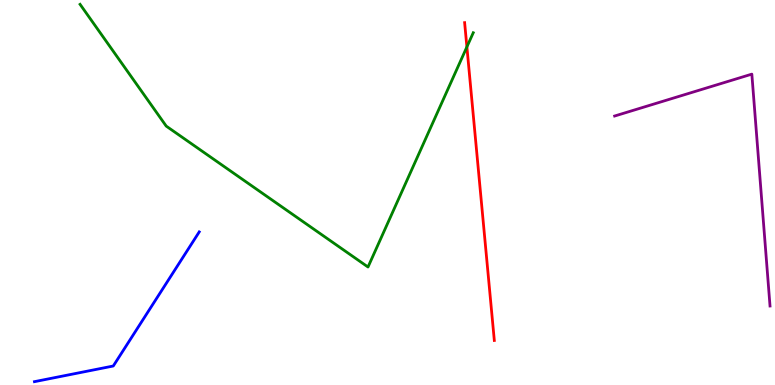[{'lines': ['blue', 'red'], 'intersections': []}, {'lines': ['green', 'red'], 'intersections': [{'x': 6.02, 'y': 8.78}]}, {'lines': ['purple', 'red'], 'intersections': []}, {'lines': ['blue', 'green'], 'intersections': []}, {'lines': ['blue', 'purple'], 'intersections': []}, {'lines': ['green', 'purple'], 'intersections': []}]